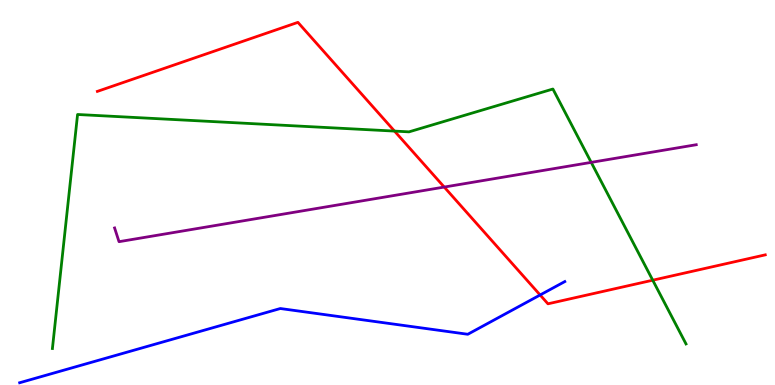[{'lines': ['blue', 'red'], 'intersections': [{'x': 6.97, 'y': 2.34}]}, {'lines': ['green', 'red'], 'intersections': [{'x': 5.09, 'y': 6.59}, {'x': 8.42, 'y': 2.72}]}, {'lines': ['purple', 'red'], 'intersections': [{'x': 5.73, 'y': 5.14}]}, {'lines': ['blue', 'green'], 'intersections': []}, {'lines': ['blue', 'purple'], 'intersections': []}, {'lines': ['green', 'purple'], 'intersections': [{'x': 7.63, 'y': 5.78}]}]